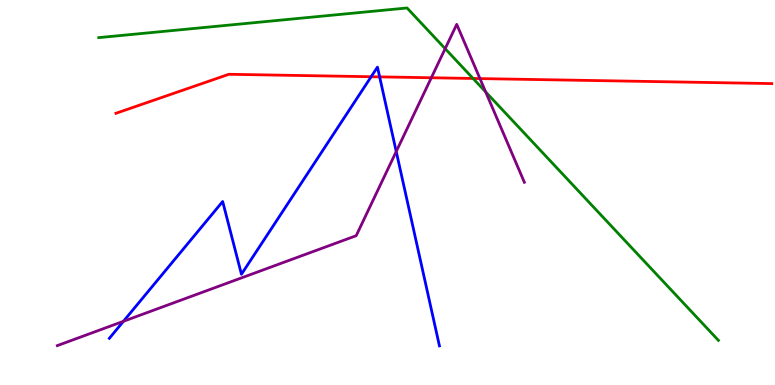[{'lines': ['blue', 'red'], 'intersections': [{'x': 4.79, 'y': 8.01}, {'x': 4.9, 'y': 8.0}]}, {'lines': ['green', 'red'], 'intersections': [{'x': 6.1, 'y': 7.96}]}, {'lines': ['purple', 'red'], 'intersections': [{'x': 5.57, 'y': 7.98}, {'x': 6.19, 'y': 7.96}]}, {'lines': ['blue', 'green'], 'intersections': []}, {'lines': ['blue', 'purple'], 'intersections': [{'x': 1.59, 'y': 1.65}, {'x': 5.11, 'y': 6.06}]}, {'lines': ['green', 'purple'], 'intersections': [{'x': 5.74, 'y': 8.74}, {'x': 6.27, 'y': 7.61}]}]